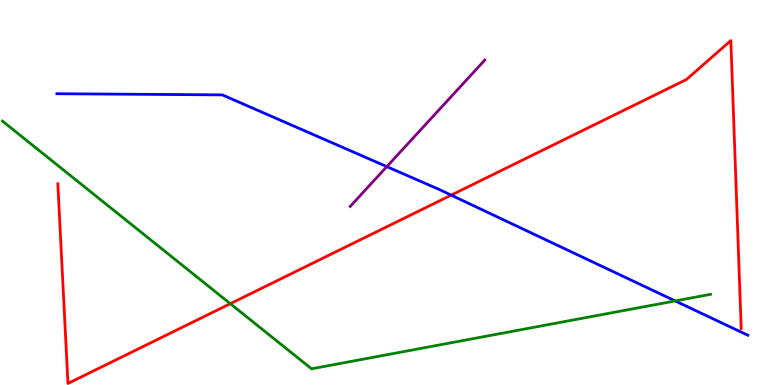[{'lines': ['blue', 'red'], 'intersections': [{'x': 5.82, 'y': 4.93}]}, {'lines': ['green', 'red'], 'intersections': [{'x': 2.97, 'y': 2.11}]}, {'lines': ['purple', 'red'], 'intersections': []}, {'lines': ['blue', 'green'], 'intersections': [{'x': 8.71, 'y': 2.18}]}, {'lines': ['blue', 'purple'], 'intersections': [{'x': 4.99, 'y': 5.67}]}, {'lines': ['green', 'purple'], 'intersections': []}]